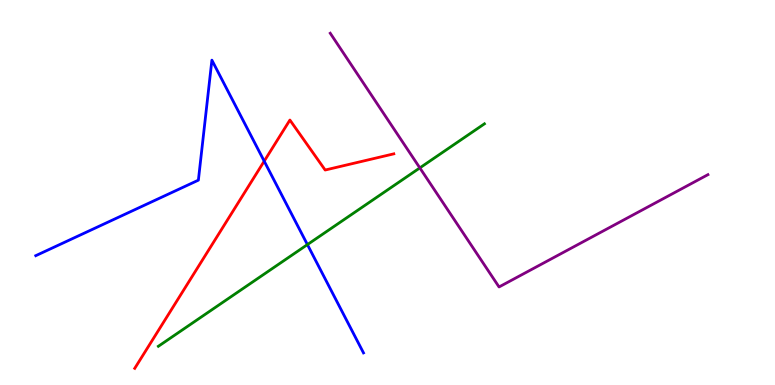[{'lines': ['blue', 'red'], 'intersections': [{'x': 3.41, 'y': 5.81}]}, {'lines': ['green', 'red'], 'intersections': []}, {'lines': ['purple', 'red'], 'intersections': []}, {'lines': ['blue', 'green'], 'intersections': [{'x': 3.97, 'y': 3.65}]}, {'lines': ['blue', 'purple'], 'intersections': []}, {'lines': ['green', 'purple'], 'intersections': [{'x': 5.42, 'y': 5.64}]}]